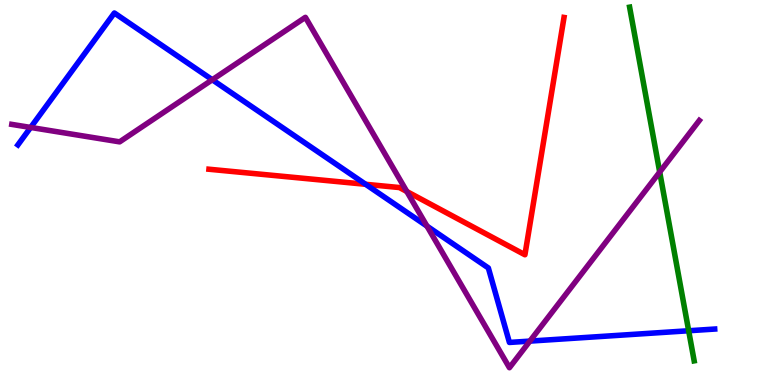[{'lines': ['blue', 'red'], 'intersections': [{'x': 4.72, 'y': 5.21}]}, {'lines': ['green', 'red'], 'intersections': []}, {'lines': ['purple', 'red'], 'intersections': [{'x': 5.25, 'y': 5.03}]}, {'lines': ['blue', 'green'], 'intersections': [{'x': 8.89, 'y': 1.41}]}, {'lines': ['blue', 'purple'], 'intersections': [{'x': 0.395, 'y': 6.69}, {'x': 2.74, 'y': 7.93}, {'x': 5.51, 'y': 4.13}, {'x': 6.84, 'y': 1.14}]}, {'lines': ['green', 'purple'], 'intersections': [{'x': 8.51, 'y': 5.53}]}]